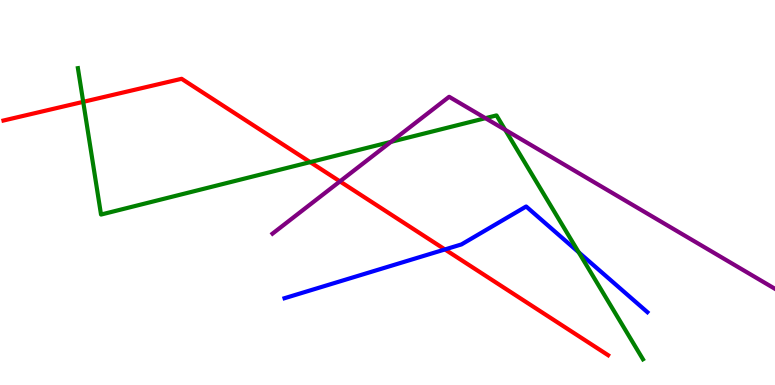[{'lines': ['blue', 'red'], 'intersections': [{'x': 5.74, 'y': 3.52}]}, {'lines': ['green', 'red'], 'intersections': [{'x': 1.07, 'y': 7.35}, {'x': 4.0, 'y': 5.79}]}, {'lines': ['purple', 'red'], 'intersections': [{'x': 4.39, 'y': 5.29}]}, {'lines': ['blue', 'green'], 'intersections': [{'x': 7.47, 'y': 3.45}]}, {'lines': ['blue', 'purple'], 'intersections': []}, {'lines': ['green', 'purple'], 'intersections': [{'x': 5.04, 'y': 6.32}, {'x': 6.26, 'y': 6.93}, {'x': 6.52, 'y': 6.63}]}]